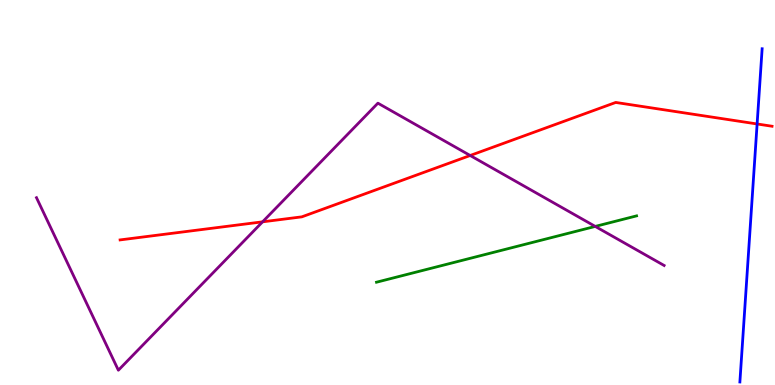[{'lines': ['blue', 'red'], 'intersections': [{'x': 9.77, 'y': 6.78}]}, {'lines': ['green', 'red'], 'intersections': []}, {'lines': ['purple', 'red'], 'intersections': [{'x': 3.39, 'y': 4.24}, {'x': 6.07, 'y': 5.96}]}, {'lines': ['blue', 'green'], 'intersections': []}, {'lines': ['blue', 'purple'], 'intersections': []}, {'lines': ['green', 'purple'], 'intersections': [{'x': 7.68, 'y': 4.12}]}]